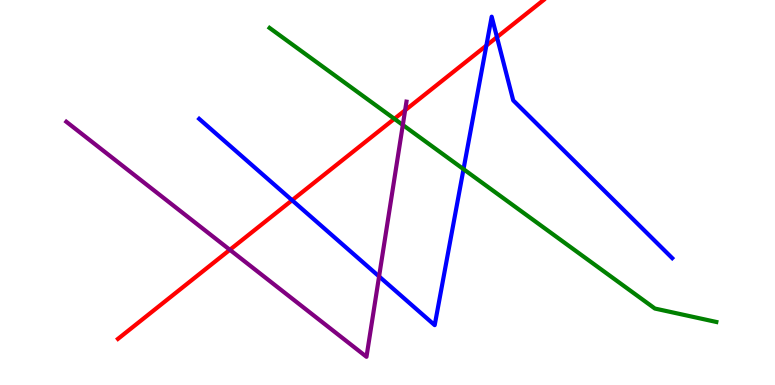[{'lines': ['blue', 'red'], 'intersections': [{'x': 3.77, 'y': 4.8}, {'x': 6.28, 'y': 8.82}, {'x': 6.41, 'y': 9.03}]}, {'lines': ['green', 'red'], 'intersections': [{'x': 5.09, 'y': 6.91}]}, {'lines': ['purple', 'red'], 'intersections': [{'x': 2.97, 'y': 3.51}, {'x': 5.23, 'y': 7.14}]}, {'lines': ['blue', 'green'], 'intersections': [{'x': 5.98, 'y': 5.61}]}, {'lines': ['blue', 'purple'], 'intersections': [{'x': 4.89, 'y': 2.82}]}, {'lines': ['green', 'purple'], 'intersections': [{'x': 5.2, 'y': 6.75}]}]